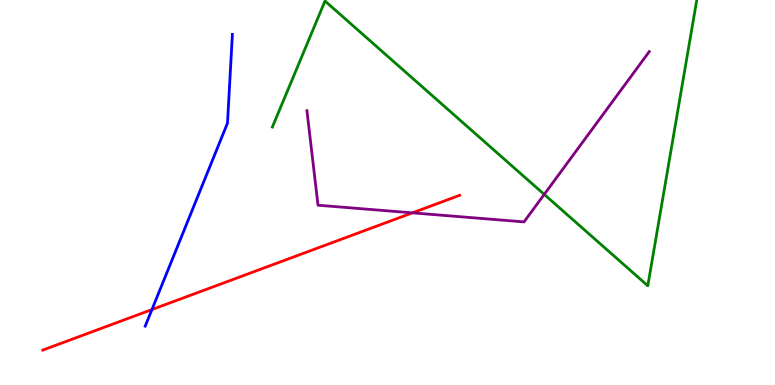[{'lines': ['blue', 'red'], 'intersections': [{'x': 1.96, 'y': 1.96}]}, {'lines': ['green', 'red'], 'intersections': []}, {'lines': ['purple', 'red'], 'intersections': [{'x': 5.32, 'y': 4.47}]}, {'lines': ['blue', 'green'], 'intersections': []}, {'lines': ['blue', 'purple'], 'intersections': []}, {'lines': ['green', 'purple'], 'intersections': [{'x': 7.02, 'y': 4.95}]}]